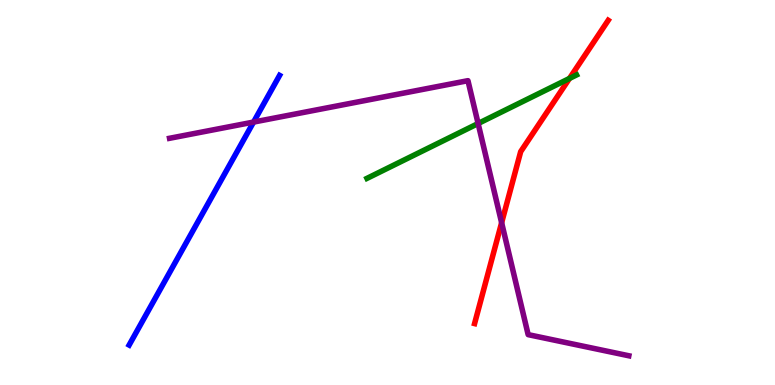[{'lines': ['blue', 'red'], 'intersections': []}, {'lines': ['green', 'red'], 'intersections': [{'x': 7.35, 'y': 7.96}]}, {'lines': ['purple', 'red'], 'intersections': [{'x': 6.47, 'y': 4.21}]}, {'lines': ['blue', 'green'], 'intersections': []}, {'lines': ['blue', 'purple'], 'intersections': [{'x': 3.27, 'y': 6.83}]}, {'lines': ['green', 'purple'], 'intersections': [{'x': 6.17, 'y': 6.79}]}]